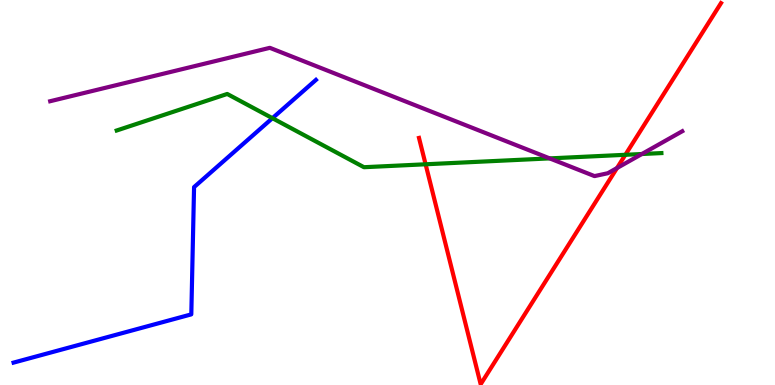[{'lines': ['blue', 'red'], 'intersections': []}, {'lines': ['green', 'red'], 'intersections': [{'x': 5.49, 'y': 5.73}, {'x': 8.07, 'y': 5.98}]}, {'lines': ['purple', 'red'], 'intersections': [{'x': 7.96, 'y': 5.64}]}, {'lines': ['blue', 'green'], 'intersections': [{'x': 3.52, 'y': 6.93}]}, {'lines': ['blue', 'purple'], 'intersections': []}, {'lines': ['green', 'purple'], 'intersections': [{'x': 7.09, 'y': 5.89}, {'x': 8.28, 'y': 6.0}]}]